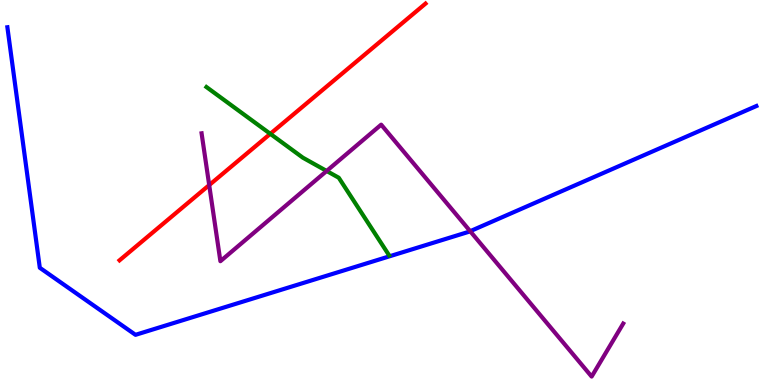[{'lines': ['blue', 'red'], 'intersections': []}, {'lines': ['green', 'red'], 'intersections': [{'x': 3.49, 'y': 6.52}]}, {'lines': ['purple', 'red'], 'intersections': [{'x': 2.7, 'y': 5.19}]}, {'lines': ['blue', 'green'], 'intersections': []}, {'lines': ['blue', 'purple'], 'intersections': [{'x': 6.07, 'y': 3.99}]}, {'lines': ['green', 'purple'], 'intersections': [{'x': 4.21, 'y': 5.56}]}]